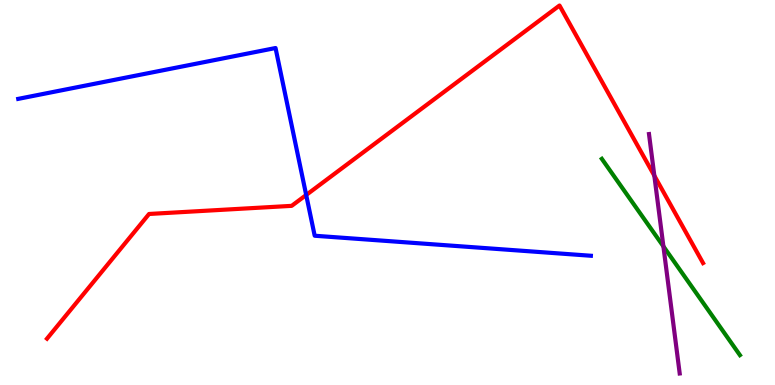[{'lines': ['blue', 'red'], 'intersections': [{'x': 3.95, 'y': 4.94}]}, {'lines': ['green', 'red'], 'intersections': []}, {'lines': ['purple', 'red'], 'intersections': [{'x': 8.44, 'y': 5.44}]}, {'lines': ['blue', 'green'], 'intersections': []}, {'lines': ['blue', 'purple'], 'intersections': []}, {'lines': ['green', 'purple'], 'intersections': [{'x': 8.56, 'y': 3.6}]}]